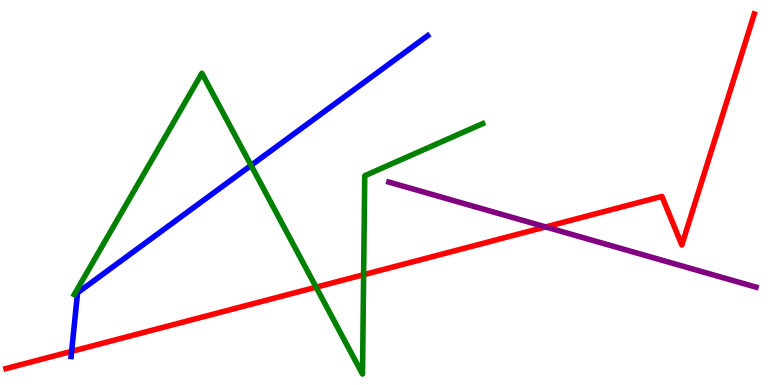[{'lines': ['blue', 'red'], 'intersections': [{'x': 0.924, 'y': 0.874}]}, {'lines': ['green', 'red'], 'intersections': [{'x': 4.08, 'y': 2.54}, {'x': 4.69, 'y': 2.86}]}, {'lines': ['purple', 'red'], 'intersections': [{'x': 7.04, 'y': 4.11}]}, {'lines': ['blue', 'green'], 'intersections': [{'x': 3.24, 'y': 5.7}]}, {'lines': ['blue', 'purple'], 'intersections': []}, {'lines': ['green', 'purple'], 'intersections': []}]